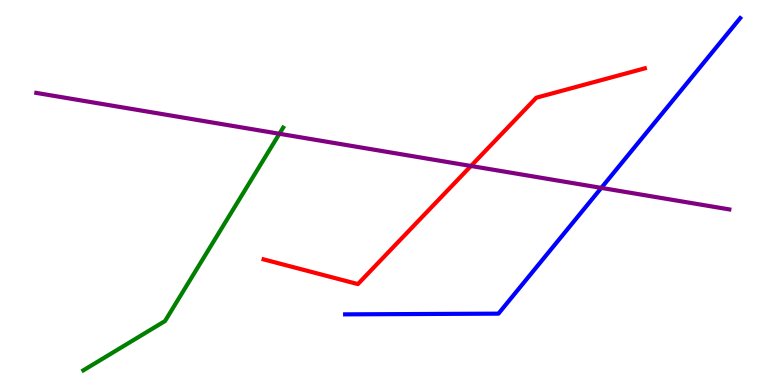[{'lines': ['blue', 'red'], 'intersections': []}, {'lines': ['green', 'red'], 'intersections': []}, {'lines': ['purple', 'red'], 'intersections': [{'x': 6.08, 'y': 5.69}]}, {'lines': ['blue', 'green'], 'intersections': []}, {'lines': ['blue', 'purple'], 'intersections': [{'x': 7.76, 'y': 5.12}]}, {'lines': ['green', 'purple'], 'intersections': [{'x': 3.61, 'y': 6.53}]}]